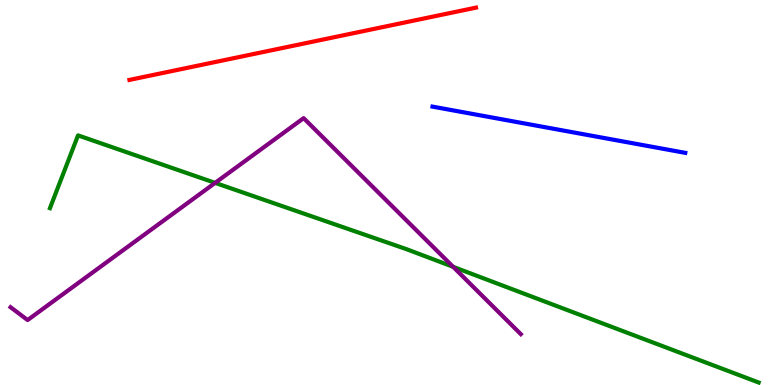[{'lines': ['blue', 'red'], 'intersections': []}, {'lines': ['green', 'red'], 'intersections': []}, {'lines': ['purple', 'red'], 'intersections': []}, {'lines': ['blue', 'green'], 'intersections': []}, {'lines': ['blue', 'purple'], 'intersections': []}, {'lines': ['green', 'purple'], 'intersections': [{'x': 2.78, 'y': 5.25}, {'x': 5.85, 'y': 3.07}]}]